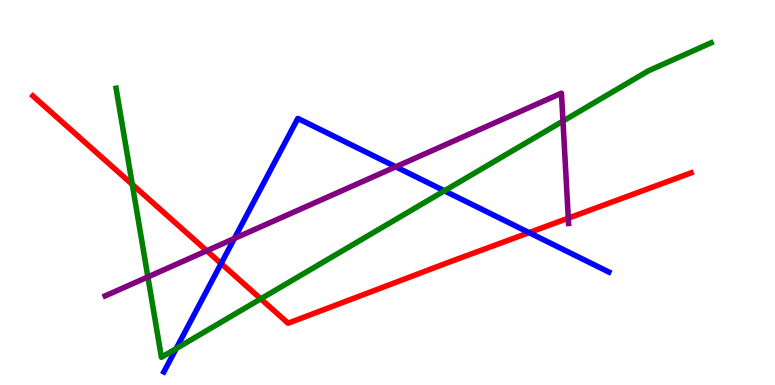[{'lines': ['blue', 'red'], 'intersections': [{'x': 2.85, 'y': 3.15}, {'x': 6.83, 'y': 3.96}]}, {'lines': ['green', 'red'], 'intersections': [{'x': 1.71, 'y': 5.21}, {'x': 3.36, 'y': 2.24}]}, {'lines': ['purple', 'red'], 'intersections': [{'x': 2.67, 'y': 3.49}, {'x': 7.33, 'y': 4.33}]}, {'lines': ['blue', 'green'], 'intersections': [{'x': 2.27, 'y': 0.946}, {'x': 5.73, 'y': 5.04}]}, {'lines': ['blue', 'purple'], 'intersections': [{'x': 3.02, 'y': 3.81}, {'x': 5.11, 'y': 5.67}]}, {'lines': ['green', 'purple'], 'intersections': [{'x': 1.91, 'y': 2.81}, {'x': 7.26, 'y': 6.86}]}]